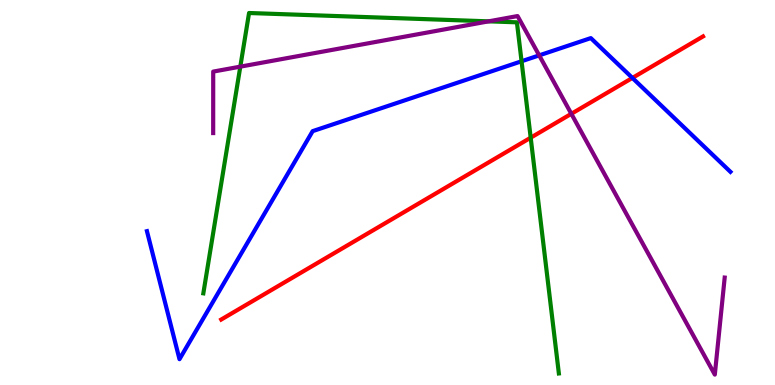[{'lines': ['blue', 'red'], 'intersections': [{'x': 8.16, 'y': 7.98}]}, {'lines': ['green', 'red'], 'intersections': [{'x': 6.85, 'y': 6.42}]}, {'lines': ['purple', 'red'], 'intersections': [{'x': 7.37, 'y': 7.04}]}, {'lines': ['blue', 'green'], 'intersections': [{'x': 6.73, 'y': 8.41}]}, {'lines': ['blue', 'purple'], 'intersections': [{'x': 6.96, 'y': 8.56}]}, {'lines': ['green', 'purple'], 'intersections': [{'x': 3.1, 'y': 8.27}, {'x': 6.3, 'y': 9.45}]}]